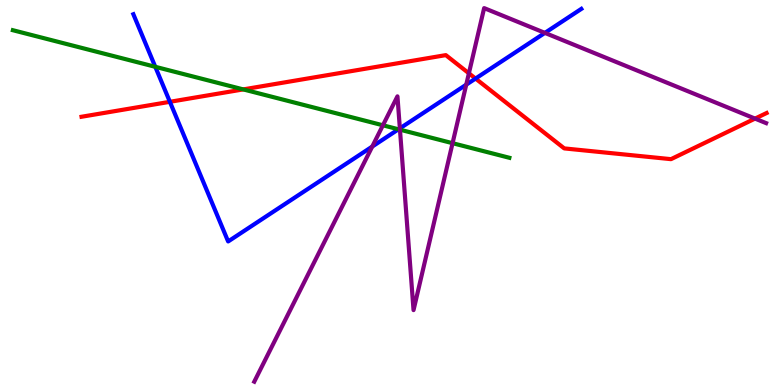[{'lines': ['blue', 'red'], 'intersections': [{'x': 2.19, 'y': 7.36}, {'x': 6.14, 'y': 7.96}]}, {'lines': ['green', 'red'], 'intersections': [{'x': 3.14, 'y': 7.68}]}, {'lines': ['purple', 'red'], 'intersections': [{'x': 6.05, 'y': 8.1}, {'x': 9.74, 'y': 6.92}]}, {'lines': ['blue', 'green'], 'intersections': [{'x': 2.0, 'y': 8.26}, {'x': 5.14, 'y': 6.64}]}, {'lines': ['blue', 'purple'], 'intersections': [{'x': 4.8, 'y': 6.19}, {'x': 5.16, 'y': 6.67}, {'x': 6.02, 'y': 7.8}, {'x': 7.03, 'y': 9.15}]}, {'lines': ['green', 'purple'], 'intersections': [{'x': 4.94, 'y': 6.75}, {'x': 5.16, 'y': 6.63}, {'x': 5.84, 'y': 6.28}]}]